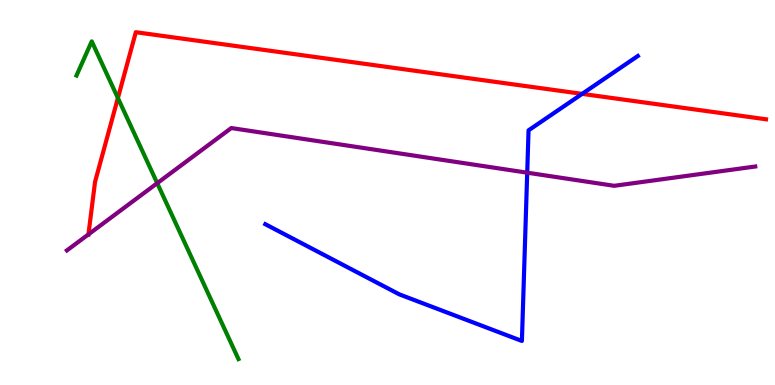[{'lines': ['blue', 'red'], 'intersections': [{'x': 7.51, 'y': 7.56}]}, {'lines': ['green', 'red'], 'intersections': [{'x': 1.52, 'y': 7.45}]}, {'lines': ['purple', 'red'], 'intersections': [{'x': 1.14, 'y': 3.91}]}, {'lines': ['blue', 'green'], 'intersections': []}, {'lines': ['blue', 'purple'], 'intersections': [{'x': 6.8, 'y': 5.51}]}, {'lines': ['green', 'purple'], 'intersections': [{'x': 2.03, 'y': 5.24}]}]